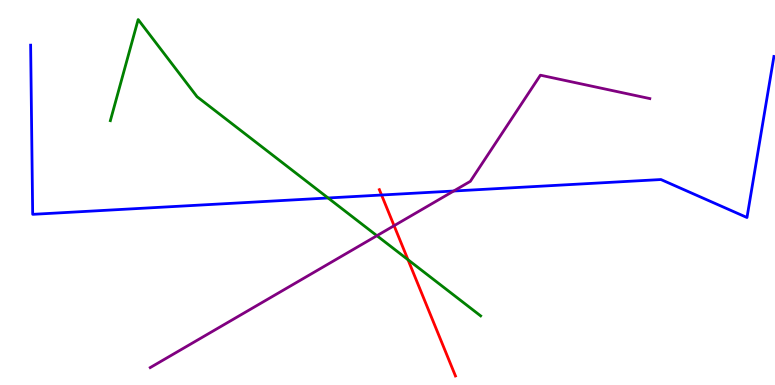[{'lines': ['blue', 'red'], 'intersections': [{'x': 4.92, 'y': 4.93}]}, {'lines': ['green', 'red'], 'intersections': [{'x': 5.26, 'y': 3.25}]}, {'lines': ['purple', 'red'], 'intersections': [{'x': 5.09, 'y': 4.14}]}, {'lines': ['blue', 'green'], 'intersections': [{'x': 4.23, 'y': 4.86}]}, {'lines': ['blue', 'purple'], 'intersections': [{'x': 5.85, 'y': 5.04}]}, {'lines': ['green', 'purple'], 'intersections': [{'x': 4.86, 'y': 3.88}]}]